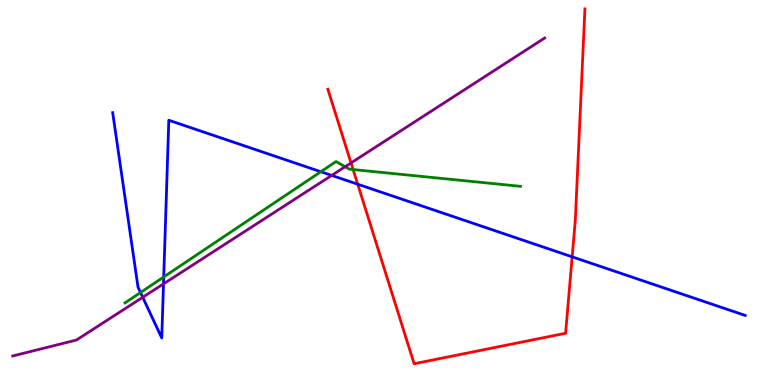[{'lines': ['blue', 'red'], 'intersections': [{'x': 4.62, 'y': 5.22}, {'x': 7.38, 'y': 3.33}]}, {'lines': ['green', 'red'], 'intersections': [{'x': 4.56, 'y': 5.6}]}, {'lines': ['purple', 'red'], 'intersections': [{'x': 4.53, 'y': 5.77}]}, {'lines': ['blue', 'green'], 'intersections': [{'x': 1.81, 'y': 2.4}, {'x': 2.11, 'y': 2.81}, {'x': 4.14, 'y': 5.54}]}, {'lines': ['blue', 'purple'], 'intersections': [{'x': 1.84, 'y': 2.28}, {'x': 2.11, 'y': 2.63}, {'x': 4.28, 'y': 5.44}]}, {'lines': ['green', 'purple'], 'intersections': [{'x': 4.45, 'y': 5.67}]}]